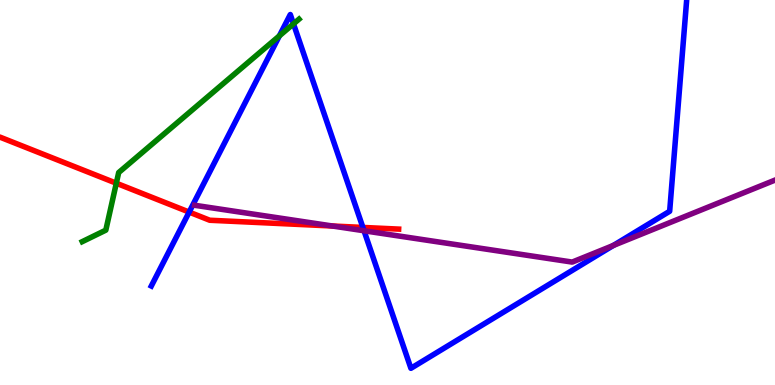[{'lines': ['blue', 'red'], 'intersections': [{'x': 2.44, 'y': 4.49}, {'x': 4.68, 'y': 4.09}]}, {'lines': ['green', 'red'], 'intersections': [{'x': 1.5, 'y': 5.24}]}, {'lines': ['purple', 'red'], 'intersections': [{'x': 4.29, 'y': 4.13}]}, {'lines': ['blue', 'green'], 'intersections': [{'x': 3.6, 'y': 9.07}, {'x': 3.79, 'y': 9.38}]}, {'lines': ['blue', 'purple'], 'intersections': [{'x': 4.7, 'y': 4.01}, {'x': 7.91, 'y': 3.62}]}, {'lines': ['green', 'purple'], 'intersections': []}]